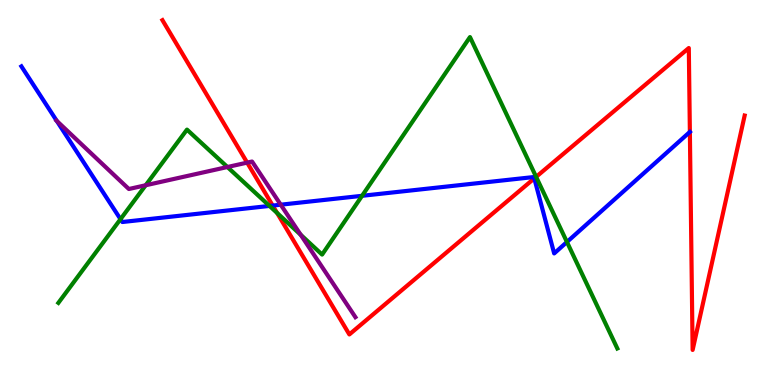[{'lines': ['blue', 'red'], 'intersections': [{'x': 3.52, 'y': 4.66}, {'x': 6.89, 'y': 5.37}, {'x': 8.9, 'y': 6.57}]}, {'lines': ['green', 'red'], 'intersections': [{'x': 3.58, 'y': 4.47}, {'x': 6.92, 'y': 5.41}]}, {'lines': ['purple', 'red'], 'intersections': [{'x': 3.19, 'y': 5.78}]}, {'lines': ['blue', 'green'], 'intersections': [{'x': 1.55, 'y': 4.31}, {'x': 3.48, 'y': 4.65}, {'x': 4.67, 'y': 4.91}, {'x': 7.32, 'y': 3.71}]}, {'lines': ['blue', 'purple'], 'intersections': [{'x': 0.733, 'y': 6.86}, {'x': 3.62, 'y': 4.68}]}, {'lines': ['green', 'purple'], 'intersections': [{'x': 1.88, 'y': 5.19}, {'x': 2.93, 'y': 5.66}, {'x': 3.88, 'y': 3.9}]}]